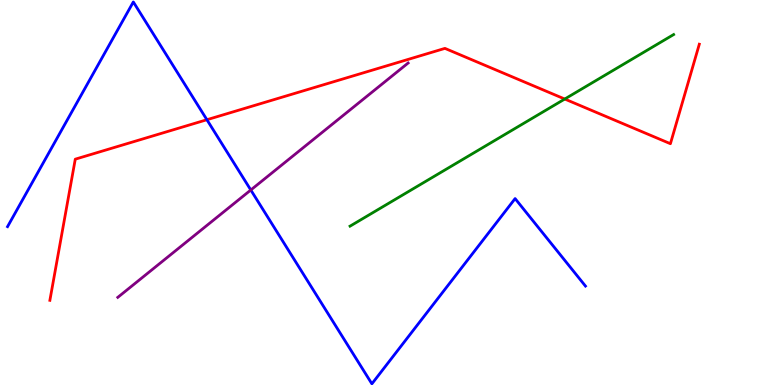[{'lines': ['blue', 'red'], 'intersections': [{'x': 2.67, 'y': 6.89}]}, {'lines': ['green', 'red'], 'intersections': [{'x': 7.29, 'y': 7.43}]}, {'lines': ['purple', 'red'], 'intersections': []}, {'lines': ['blue', 'green'], 'intersections': []}, {'lines': ['blue', 'purple'], 'intersections': [{'x': 3.24, 'y': 5.07}]}, {'lines': ['green', 'purple'], 'intersections': []}]